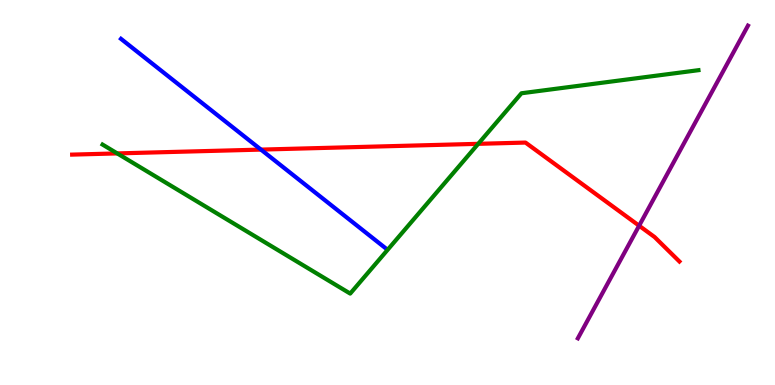[{'lines': ['blue', 'red'], 'intersections': [{'x': 3.37, 'y': 6.11}]}, {'lines': ['green', 'red'], 'intersections': [{'x': 1.51, 'y': 6.02}, {'x': 6.17, 'y': 6.26}]}, {'lines': ['purple', 'red'], 'intersections': [{'x': 8.25, 'y': 4.14}]}, {'lines': ['blue', 'green'], 'intersections': []}, {'lines': ['blue', 'purple'], 'intersections': []}, {'lines': ['green', 'purple'], 'intersections': []}]